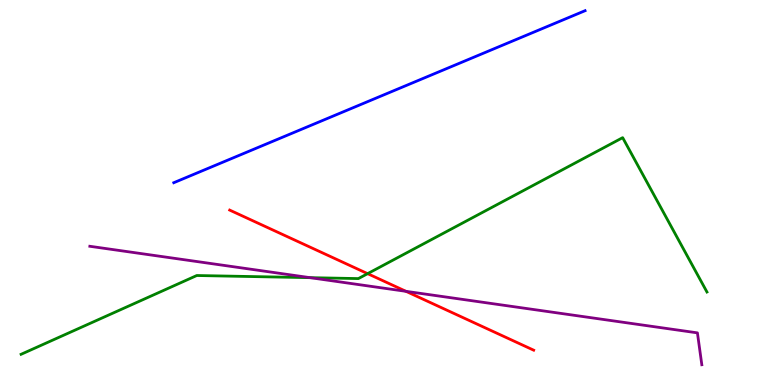[{'lines': ['blue', 'red'], 'intersections': []}, {'lines': ['green', 'red'], 'intersections': [{'x': 4.74, 'y': 2.89}]}, {'lines': ['purple', 'red'], 'intersections': [{'x': 5.24, 'y': 2.43}]}, {'lines': ['blue', 'green'], 'intersections': []}, {'lines': ['blue', 'purple'], 'intersections': []}, {'lines': ['green', 'purple'], 'intersections': [{'x': 4.0, 'y': 2.79}]}]